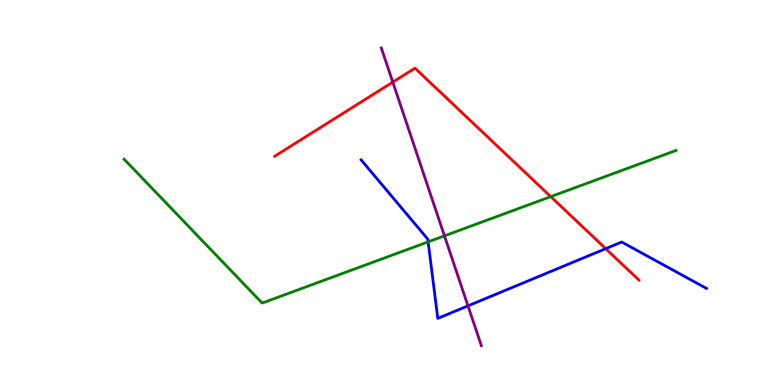[{'lines': ['blue', 'red'], 'intersections': [{'x': 7.82, 'y': 3.54}]}, {'lines': ['green', 'red'], 'intersections': [{'x': 7.11, 'y': 4.89}]}, {'lines': ['purple', 'red'], 'intersections': [{'x': 5.07, 'y': 7.87}]}, {'lines': ['blue', 'green'], 'intersections': [{'x': 5.52, 'y': 3.72}]}, {'lines': ['blue', 'purple'], 'intersections': [{'x': 6.04, 'y': 2.06}]}, {'lines': ['green', 'purple'], 'intersections': [{'x': 5.73, 'y': 3.87}]}]